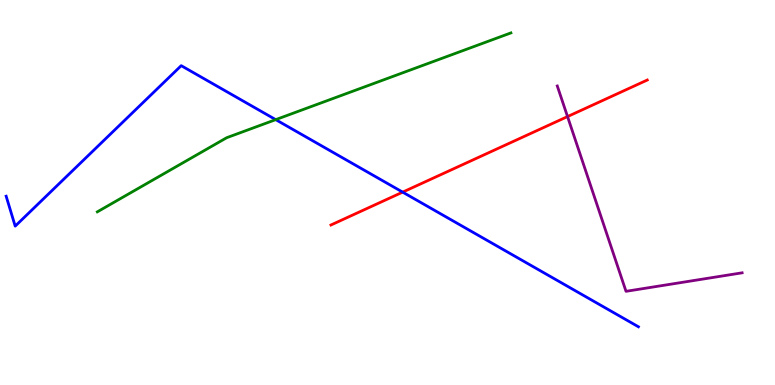[{'lines': ['blue', 'red'], 'intersections': [{'x': 5.2, 'y': 5.01}]}, {'lines': ['green', 'red'], 'intersections': []}, {'lines': ['purple', 'red'], 'intersections': [{'x': 7.32, 'y': 6.97}]}, {'lines': ['blue', 'green'], 'intersections': [{'x': 3.56, 'y': 6.89}]}, {'lines': ['blue', 'purple'], 'intersections': []}, {'lines': ['green', 'purple'], 'intersections': []}]